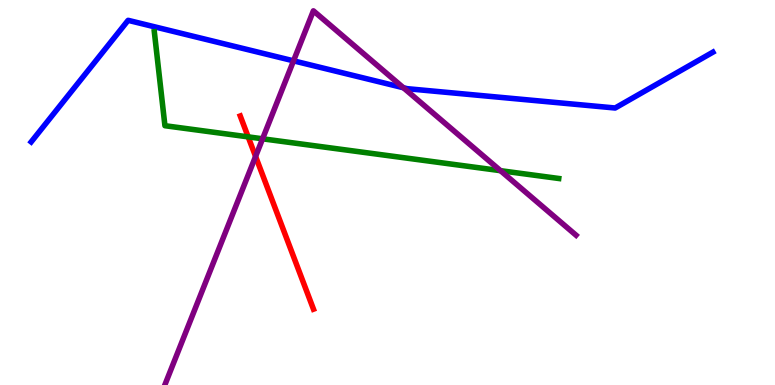[{'lines': ['blue', 'red'], 'intersections': []}, {'lines': ['green', 'red'], 'intersections': [{'x': 3.2, 'y': 6.44}]}, {'lines': ['purple', 'red'], 'intersections': [{'x': 3.3, 'y': 5.94}]}, {'lines': ['blue', 'green'], 'intersections': []}, {'lines': ['blue', 'purple'], 'intersections': [{'x': 3.79, 'y': 8.42}, {'x': 5.21, 'y': 7.72}]}, {'lines': ['green', 'purple'], 'intersections': [{'x': 3.39, 'y': 6.39}, {'x': 6.46, 'y': 5.57}]}]